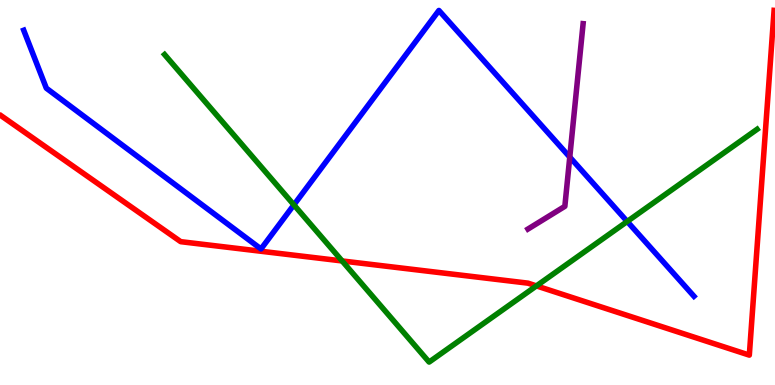[{'lines': ['blue', 'red'], 'intersections': []}, {'lines': ['green', 'red'], 'intersections': [{'x': 4.41, 'y': 3.22}, {'x': 6.92, 'y': 2.57}]}, {'lines': ['purple', 'red'], 'intersections': []}, {'lines': ['blue', 'green'], 'intersections': [{'x': 3.79, 'y': 4.68}, {'x': 8.09, 'y': 4.25}]}, {'lines': ['blue', 'purple'], 'intersections': [{'x': 7.35, 'y': 5.92}]}, {'lines': ['green', 'purple'], 'intersections': []}]